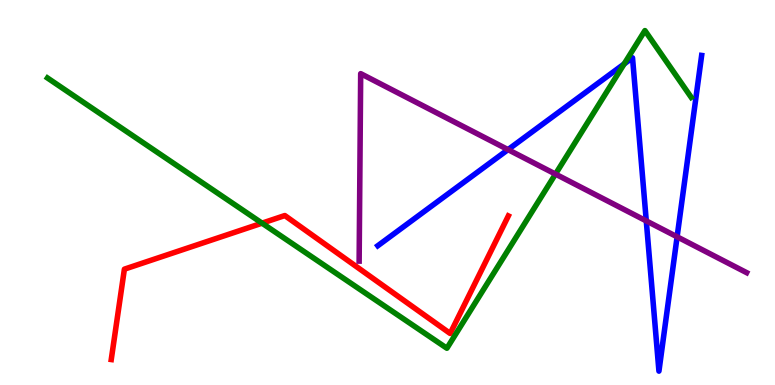[{'lines': ['blue', 'red'], 'intersections': []}, {'lines': ['green', 'red'], 'intersections': [{'x': 3.38, 'y': 4.2}]}, {'lines': ['purple', 'red'], 'intersections': []}, {'lines': ['blue', 'green'], 'intersections': [{'x': 8.05, 'y': 8.34}]}, {'lines': ['blue', 'purple'], 'intersections': [{'x': 6.56, 'y': 6.11}, {'x': 8.34, 'y': 4.26}, {'x': 8.74, 'y': 3.85}]}, {'lines': ['green', 'purple'], 'intersections': [{'x': 7.17, 'y': 5.48}]}]